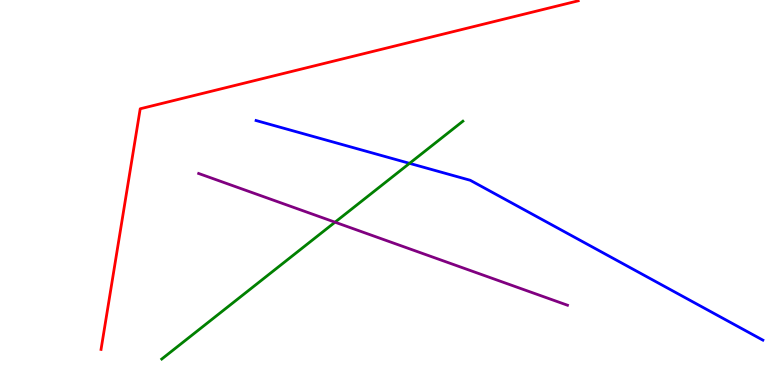[{'lines': ['blue', 'red'], 'intersections': []}, {'lines': ['green', 'red'], 'intersections': []}, {'lines': ['purple', 'red'], 'intersections': []}, {'lines': ['blue', 'green'], 'intersections': [{'x': 5.28, 'y': 5.76}]}, {'lines': ['blue', 'purple'], 'intersections': []}, {'lines': ['green', 'purple'], 'intersections': [{'x': 4.32, 'y': 4.23}]}]